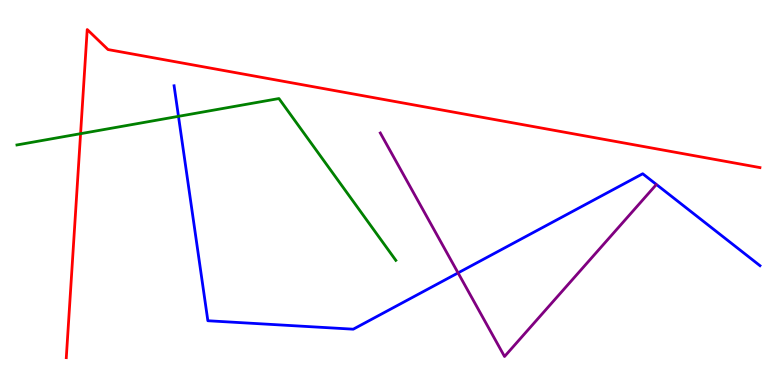[{'lines': ['blue', 'red'], 'intersections': []}, {'lines': ['green', 'red'], 'intersections': [{'x': 1.04, 'y': 6.53}]}, {'lines': ['purple', 'red'], 'intersections': []}, {'lines': ['blue', 'green'], 'intersections': [{'x': 2.3, 'y': 6.98}]}, {'lines': ['blue', 'purple'], 'intersections': [{'x': 5.91, 'y': 2.91}]}, {'lines': ['green', 'purple'], 'intersections': []}]